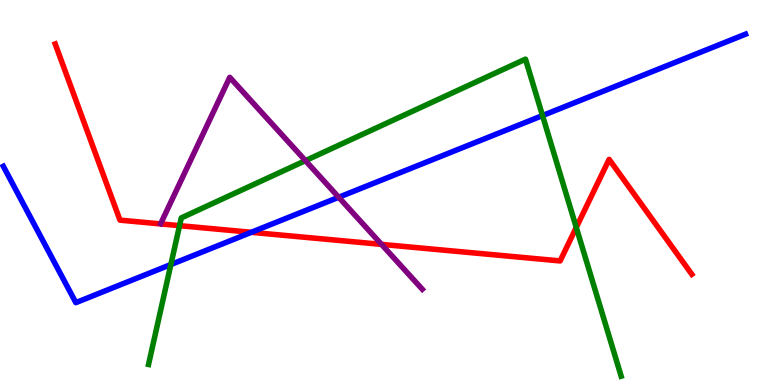[{'lines': ['blue', 'red'], 'intersections': [{'x': 3.24, 'y': 3.97}]}, {'lines': ['green', 'red'], 'intersections': [{'x': 2.32, 'y': 4.14}, {'x': 7.44, 'y': 4.09}]}, {'lines': ['purple', 'red'], 'intersections': [{'x': 4.92, 'y': 3.65}]}, {'lines': ['blue', 'green'], 'intersections': [{'x': 2.2, 'y': 3.13}, {'x': 7.0, 'y': 7.0}]}, {'lines': ['blue', 'purple'], 'intersections': [{'x': 4.37, 'y': 4.88}]}, {'lines': ['green', 'purple'], 'intersections': [{'x': 3.94, 'y': 5.83}]}]